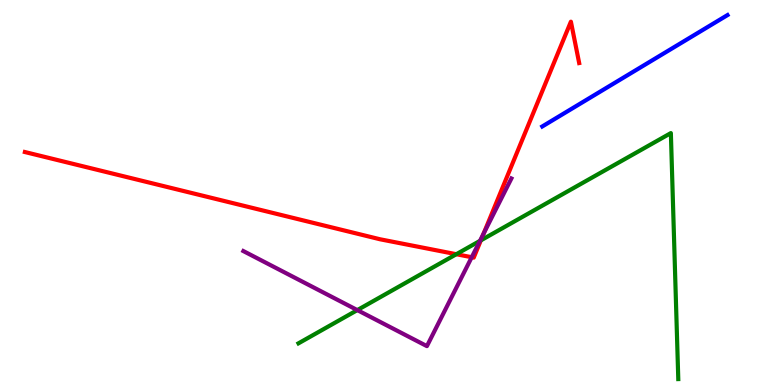[{'lines': ['blue', 'red'], 'intersections': []}, {'lines': ['green', 'red'], 'intersections': [{'x': 5.89, 'y': 3.4}, {'x': 6.2, 'y': 3.76}]}, {'lines': ['purple', 'red'], 'intersections': [{'x': 6.09, 'y': 3.32}, {'x': 6.24, 'y': 3.93}]}, {'lines': ['blue', 'green'], 'intersections': []}, {'lines': ['blue', 'purple'], 'intersections': []}, {'lines': ['green', 'purple'], 'intersections': [{'x': 4.61, 'y': 1.95}, {'x': 6.19, 'y': 3.74}]}]